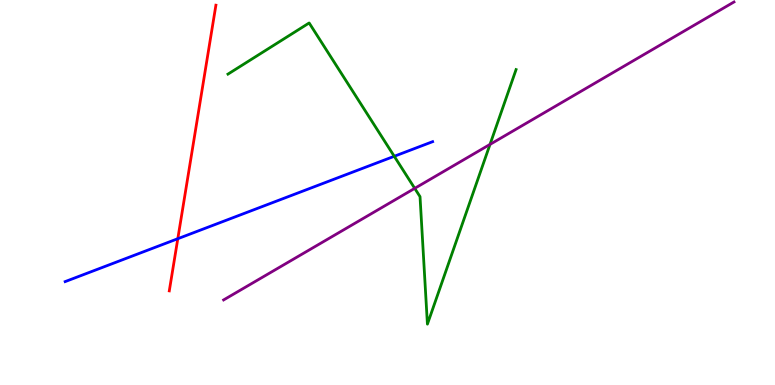[{'lines': ['blue', 'red'], 'intersections': [{'x': 2.29, 'y': 3.8}]}, {'lines': ['green', 'red'], 'intersections': []}, {'lines': ['purple', 'red'], 'intersections': []}, {'lines': ['blue', 'green'], 'intersections': [{'x': 5.09, 'y': 5.94}]}, {'lines': ['blue', 'purple'], 'intersections': []}, {'lines': ['green', 'purple'], 'intersections': [{'x': 5.35, 'y': 5.11}, {'x': 6.32, 'y': 6.25}]}]